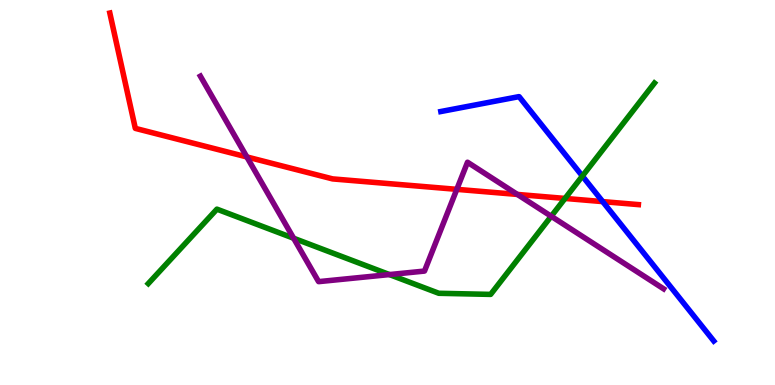[{'lines': ['blue', 'red'], 'intersections': [{'x': 7.78, 'y': 4.76}]}, {'lines': ['green', 'red'], 'intersections': [{'x': 7.29, 'y': 4.85}]}, {'lines': ['purple', 'red'], 'intersections': [{'x': 3.19, 'y': 5.92}, {'x': 5.89, 'y': 5.08}, {'x': 6.68, 'y': 4.95}]}, {'lines': ['blue', 'green'], 'intersections': [{'x': 7.51, 'y': 5.43}]}, {'lines': ['blue', 'purple'], 'intersections': []}, {'lines': ['green', 'purple'], 'intersections': [{'x': 3.79, 'y': 3.81}, {'x': 5.03, 'y': 2.87}, {'x': 7.11, 'y': 4.38}]}]